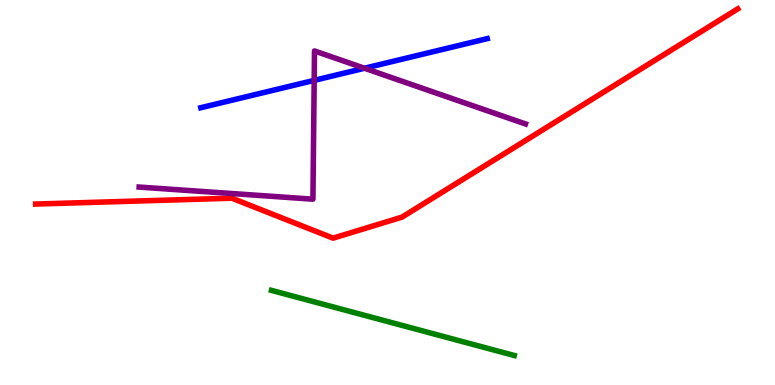[{'lines': ['blue', 'red'], 'intersections': []}, {'lines': ['green', 'red'], 'intersections': []}, {'lines': ['purple', 'red'], 'intersections': []}, {'lines': ['blue', 'green'], 'intersections': []}, {'lines': ['blue', 'purple'], 'intersections': [{'x': 4.05, 'y': 7.91}, {'x': 4.7, 'y': 8.23}]}, {'lines': ['green', 'purple'], 'intersections': []}]